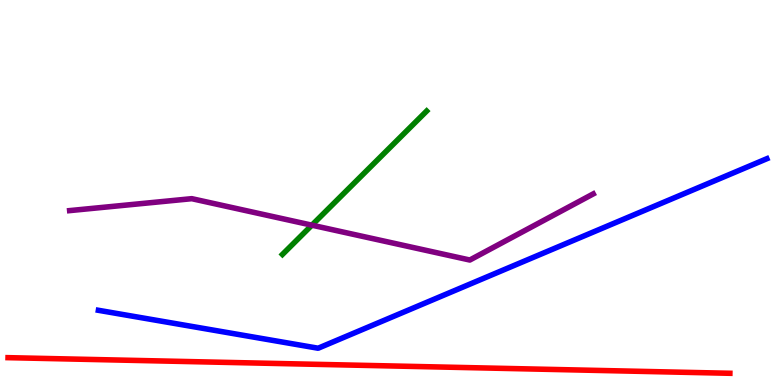[{'lines': ['blue', 'red'], 'intersections': []}, {'lines': ['green', 'red'], 'intersections': []}, {'lines': ['purple', 'red'], 'intersections': []}, {'lines': ['blue', 'green'], 'intersections': []}, {'lines': ['blue', 'purple'], 'intersections': []}, {'lines': ['green', 'purple'], 'intersections': [{'x': 4.02, 'y': 4.15}]}]